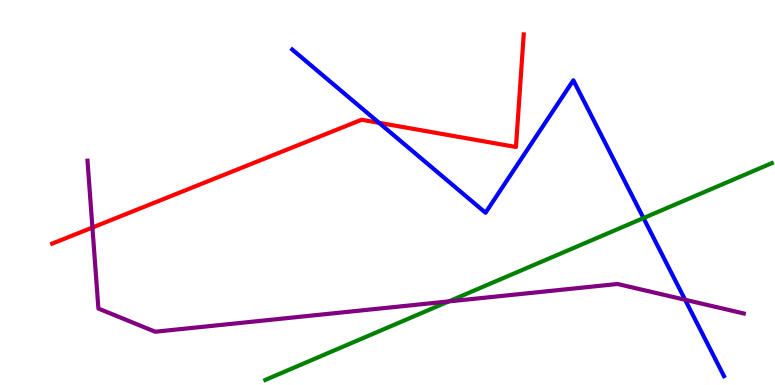[{'lines': ['blue', 'red'], 'intersections': [{'x': 4.89, 'y': 6.81}]}, {'lines': ['green', 'red'], 'intersections': []}, {'lines': ['purple', 'red'], 'intersections': [{'x': 1.19, 'y': 4.09}]}, {'lines': ['blue', 'green'], 'intersections': [{'x': 8.3, 'y': 4.34}]}, {'lines': ['blue', 'purple'], 'intersections': [{'x': 8.84, 'y': 2.21}]}, {'lines': ['green', 'purple'], 'intersections': [{'x': 5.79, 'y': 2.17}]}]